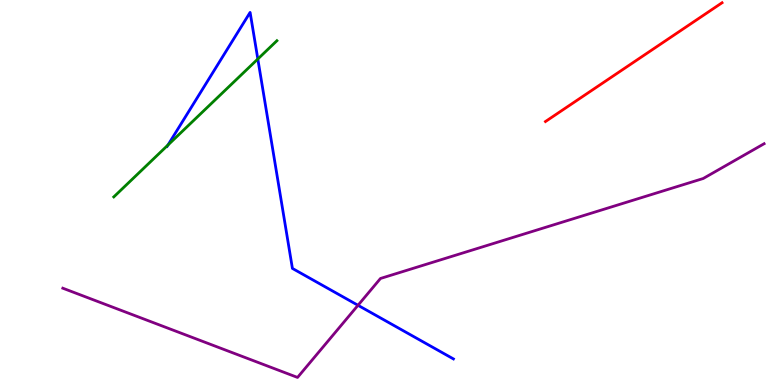[{'lines': ['blue', 'red'], 'intersections': []}, {'lines': ['green', 'red'], 'intersections': []}, {'lines': ['purple', 'red'], 'intersections': []}, {'lines': ['blue', 'green'], 'intersections': [{'x': 2.17, 'y': 6.23}, {'x': 3.33, 'y': 8.47}]}, {'lines': ['blue', 'purple'], 'intersections': [{'x': 4.62, 'y': 2.07}]}, {'lines': ['green', 'purple'], 'intersections': []}]